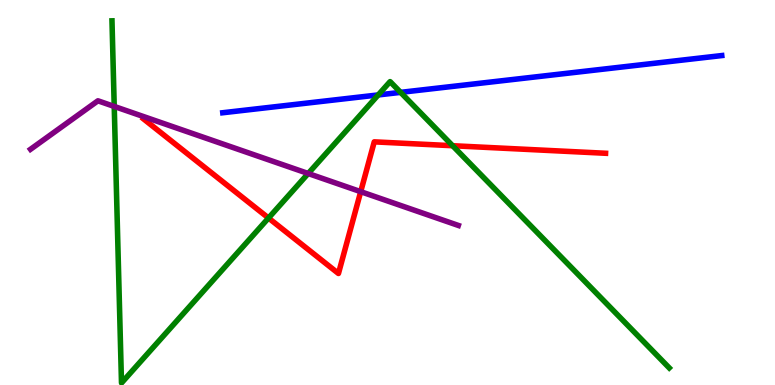[{'lines': ['blue', 'red'], 'intersections': []}, {'lines': ['green', 'red'], 'intersections': [{'x': 3.46, 'y': 4.34}, {'x': 5.84, 'y': 6.22}]}, {'lines': ['purple', 'red'], 'intersections': [{'x': 4.65, 'y': 5.02}]}, {'lines': ['blue', 'green'], 'intersections': [{'x': 4.88, 'y': 7.53}, {'x': 5.17, 'y': 7.6}]}, {'lines': ['blue', 'purple'], 'intersections': []}, {'lines': ['green', 'purple'], 'intersections': [{'x': 1.47, 'y': 7.24}, {'x': 3.98, 'y': 5.49}]}]